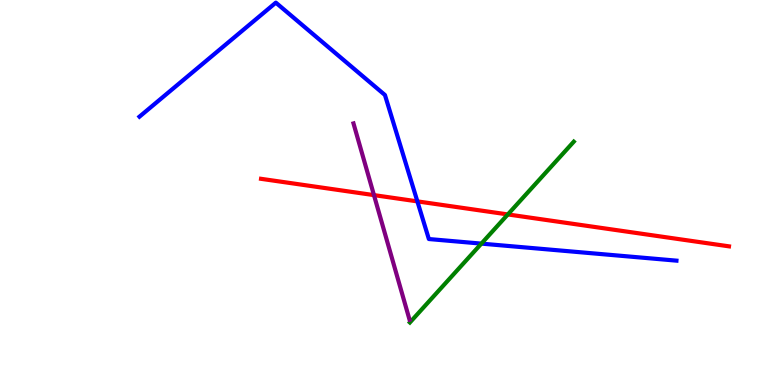[{'lines': ['blue', 'red'], 'intersections': [{'x': 5.39, 'y': 4.77}]}, {'lines': ['green', 'red'], 'intersections': [{'x': 6.55, 'y': 4.43}]}, {'lines': ['purple', 'red'], 'intersections': [{'x': 4.83, 'y': 4.93}]}, {'lines': ['blue', 'green'], 'intersections': [{'x': 6.21, 'y': 3.67}]}, {'lines': ['blue', 'purple'], 'intersections': []}, {'lines': ['green', 'purple'], 'intersections': []}]